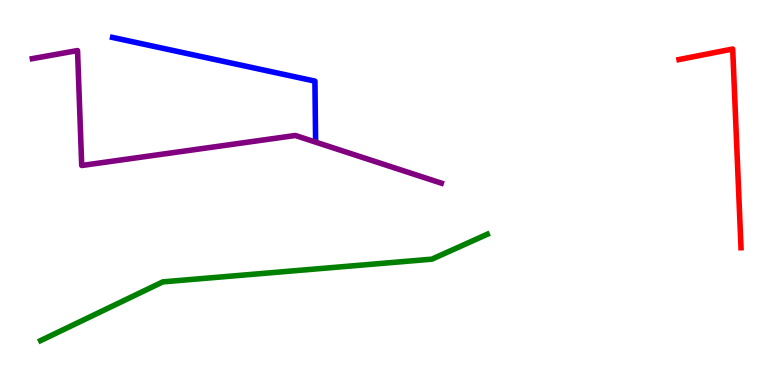[{'lines': ['blue', 'red'], 'intersections': []}, {'lines': ['green', 'red'], 'intersections': []}, {'lines': ['purple', 'red'], 'intersections': []}, {'lines': ['blue', 'green'], 'intersections': []}, {'lines': ['blue', 'purple'], 'intersections': []}, {'lines': ['green', 'purple'], 'intersections': []}]